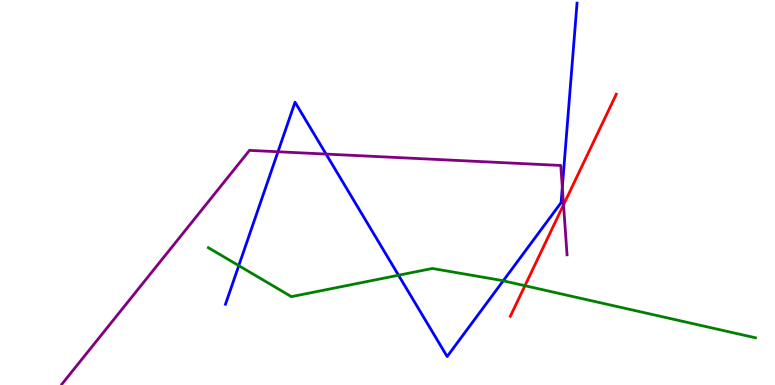[{'lines': ['blue', 'red'], 'intersections': []}, {'lines': ['green', 'red'], 'intersections': [{'x': 6.77, 'y': 2.58}]}, {'lines': ['purple', 'red'], 'intersections': [{'x': 7.27, 'y': 4.68}]}, {'lines': ['blue', 'green'], 'intersections': [{'x': 3.08, 'y': 3.1}, {'x': 5.14, 'y': 2.85}, {'x': 6.49, 'y': 2.71}]}, {'lines': ['blue', 'purple'], 'intersections': [{'x': 3.59, 'y': 6.06}, {'x': 4.21, 'y': 6.0}, {'x': 7.26, 'y': 5.14}]}, {'lines': ['green', 'purple'], 'intersections': []}]